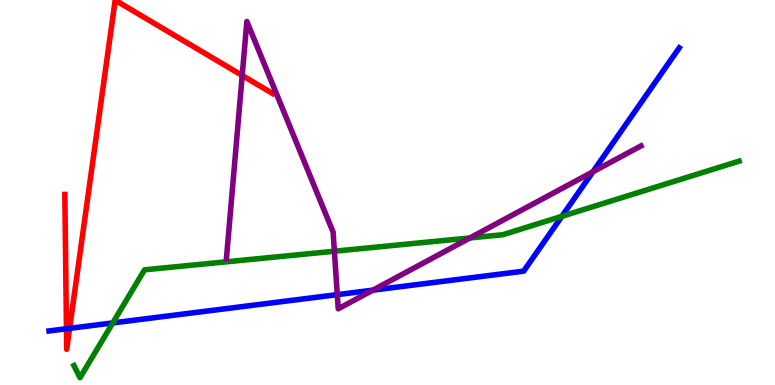[{'lines': ['blue', 'red'], 'intersections': [{'x': 0.857, 'y': 1.46}, {'x': 0.898, 'y': 1.47}]}, {'lines': ['green', 'red'], 'intersections': []}, {'lines': ['purple', 'red'], 'intersections': [{'x': 3.13, 'y': 8.04}]}, {'lines': ['blue', 'green'], 'intersections': [{'x': 1.46, 'y': 1.61}, {'x': 7.25, 'y': 4.38}]}, {'lines': ['blue', 'purple'], 'intersections': [{'x': 4.35, 'y': 2.35}, {'x': 4.81, 'y': 2.46}, {'x': 7.65, 'y': 5.54}]}, {'lines': ['green', 'purple'], 'intersections': [{'x': 4.31, 'y': 3.47}, {'x': 6.06, 'y': 3.82}]}]